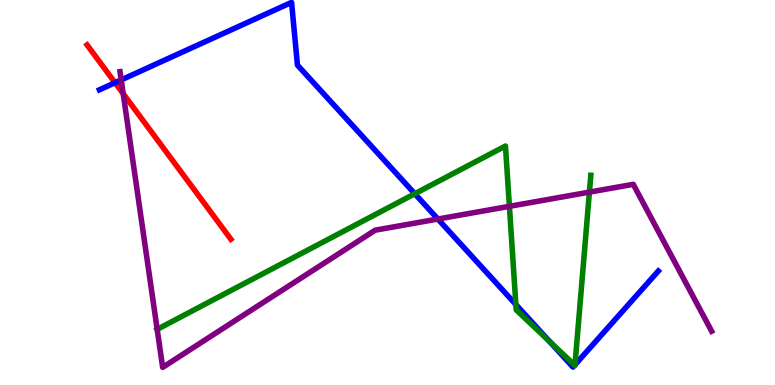[{'lines': ['blue', 'red'], 'intersections': [{'x': 1.48, 'y': 7.85}]}, {'lines': ['green', 'red'], 'intersections': []}, {'lines': ['purple', 'red'], 'intersections': [{'x': 1.59, 'y': 7.57}]}, {'lines': ['blue', 'green'], 'intersections': [{'x': 5.35, 'y': 4.97}, {'x': 6.66, 'y': 2.09}, {'x': 7.09, 'y': 1.13}, {'x': 7.41, 'y': 0.515}, {'x': 7.42, 'y': 0.526}]}, {'lines': ['blue', 'purple'], 'intersections': [{'x': 1.56, 'y': 7.92}, {'x': 5.65, 'y': 4.31}]}, {'lines': ['green', 'purple'], 'intersections': [{'x': 2.03, 'y': 1.45}, {'x': 6.57, 'y': 4.64}, {'x': 7.61, 'y': 5.01}]}]